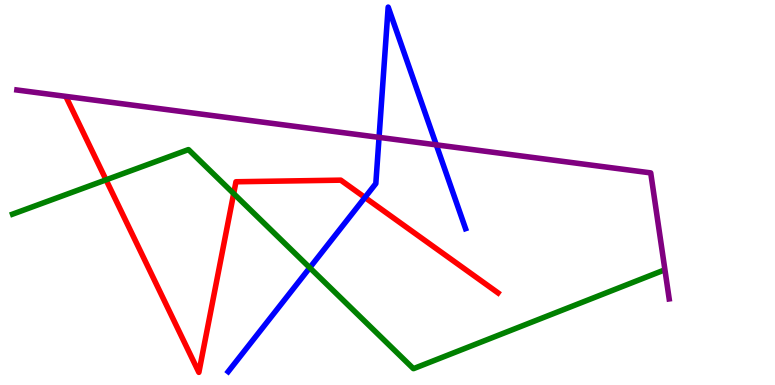[{'lines': ['blue', 'red'], 'intersections': [{'x': 4.71, 'y': 4.87}]}, {'lines': ['green', 'red'], 'intersections': [{'x': 1.37, 'y': 5.33}, {'x': 3.02, 'y': 4.97}]}, {'lines': ['purple', 'red'], 'intersections': []}, {'lines': ['blue', 'green'], 'intersections': [{'x': 4.0, 'y': 3.05}]}, {'lines': ['blue', 'purple'], 'intersections': [{'x': 4.89, 'y': 6.43}, {'x': 5.63, 'y': 6.24}]}, {'lines': ['green', 'purple'], 'intersections': []}]